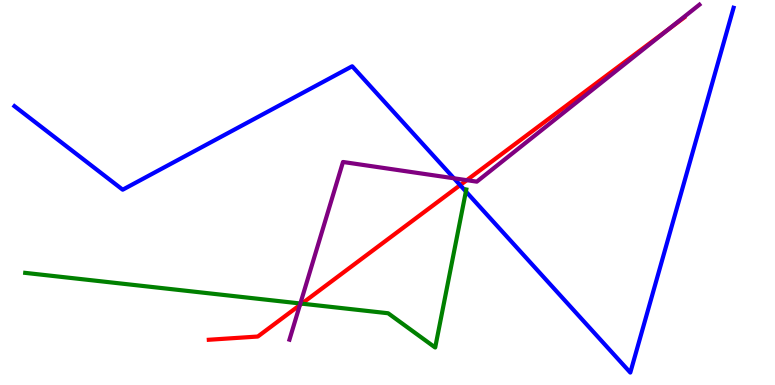[{'lines': ['blue', 'red'], 'intersections': [{'x': 5.94, 'y': 5.19}]}, {'lines': ['green', 'red'], 'intersections': [{'x': 3.89, 'y': 2.11}]}, {'lines': ['purple', 'red'], 'intersections': [{'x': 3.87, 'y': 2.08}, {'x': 6.02, 'y': 5.32}, {'x': 8.63, 'y': 9.25}]}, {'lines': ['blue', 'green'], 'intersections': [{'x': 6.01, 'y': 5.03}]}, {'lines': ['blue', 'purple'], 'intersections': [{'x': 5.86, 'y': 5.37}]}, {'lines': ['green', 'purple'], 'intersections': [{'x': 3.88, 'y': 2.12}]}]